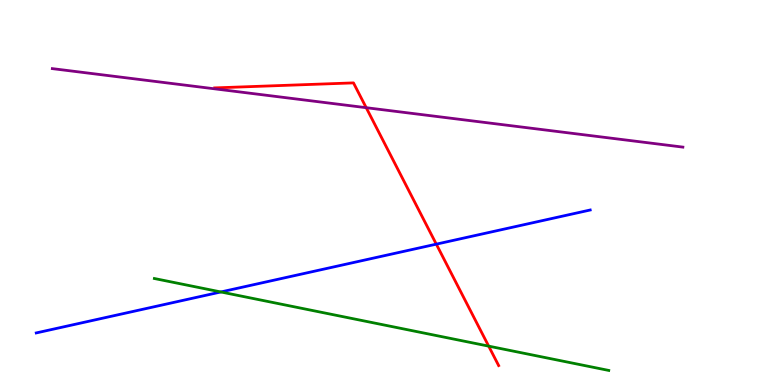[{'lines': ['blue', 'red'], 'intersections': [{'x': 5.63, 'y': 3.66}]}, {'lines': ['green', 'red'], 'intersections': [{'x': 6.31, 'y': 1.01}]}, {'lines': ['purple', 'red'], 'intersections': [{'x': 4.73, 'y': 7.2}]}, {'lines': ['blue', 'green'], 'intersections': [{'x': 2.85, 'y': 2.42}]}, {'lines': ['blue', 'purple'], 'intersections': []}, {'lines': ['green', 'purple'], 'intersections': []}]